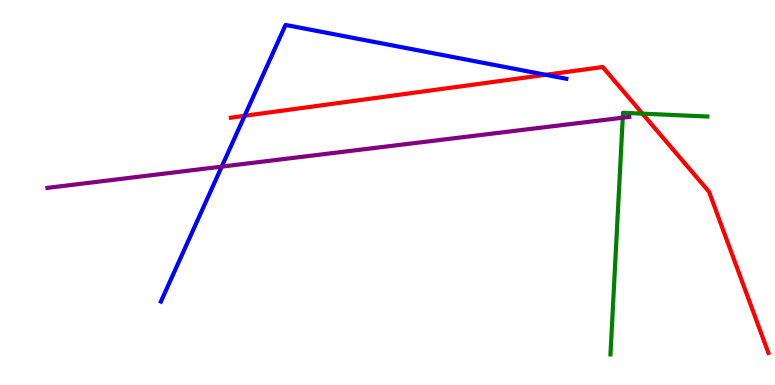[{'lines': ['blue', 'red'], 'intersections': [{'x': 3.16, 'y': 6.99}, {'x': 7.04, 'y': 8.06}]}, {'lines': ['green', 'red'], 'intersections': [{'x': 8.29, 'y': 7.05}]}, {'lines': ['purple', 'red'], 'intersections': []}, {'lines': ['blue', 'green'], 'intersections': []}, {'lines': ['blue', 'purple'], 'intersections': [{'x': 2.86, 'y': 5.67}]}, {'lines': ['green', 'purple'], 'intersections': [{'x': 8.04, 'y': 6.94}]}]